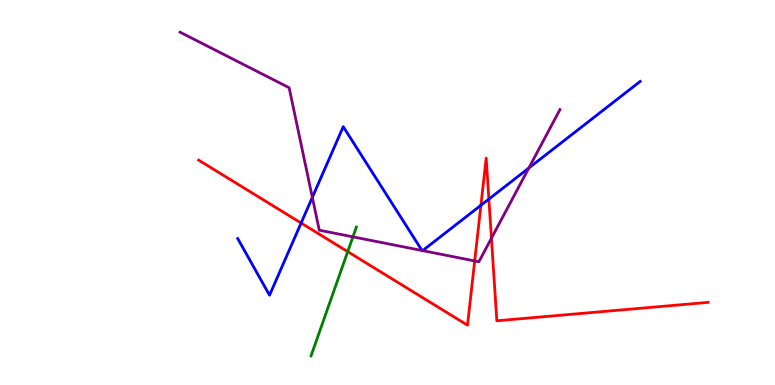[{'lines': ['blue', 'red'], 'intersections': [{'x': 3.89, 'y': 4.21}, {'x': 6.21, 'y': 4.67}, {'x': 6.31, 'y': 4.83}]}, {'lines': ['green', 'red'], 'intersections': [{'x': 4.49, 'y': 3.46}]}, {'lines': ['purple', 'red'], 'intersections': [{'x': 6.13, 'y': 3.22}, {'x': 6.34, 'y': 3.81}]}, {'lines': ['blue', 'green'], 'intersections': []}, {'lines': ['blue', 'purple'], 'intersections': [{'x': 4.03, 'y': 4.87}, {'x': 5.45, 'y': 3.49}, {'x': 5.45, 'y': 3.49}, {'x': 6.82, 'y': 5.64}]}, {'lines': ['green', 'purple'], 'intersections': [{'x': 4.55, 'y': 3.85}]}]